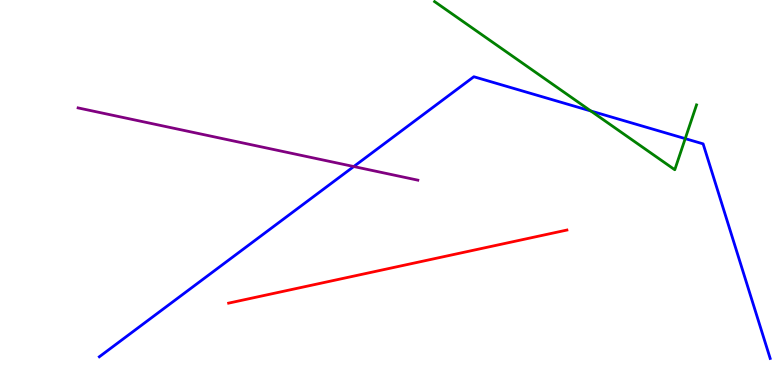[{'lines': ['blue', 'red'], 'intersections': []}, {'lines': ['green', 'red'], 'intersections': []}, {'lines': ['purple', 'red'], 'intersections': []}, {'lines': ['blue', 'green'], 'intersections': [{'x': 7.62, 'y': 7.12}, {'x': 8.84, 'y': 6.4}]}, {'lines': ['blue', 'purple'], 'intersections': [{'x': 4.56, 'y': 5.67}]}, {'lines': ['green', 'purple'], 'intersections': []}]